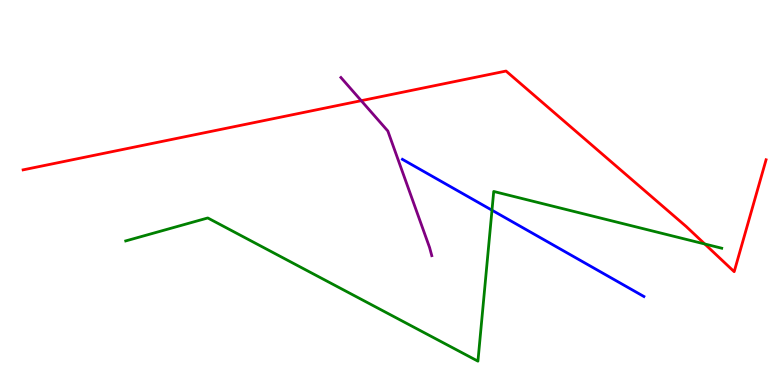[{'lines': ['blue', 'red'], 'intersections': []}, {'lines': ['green', 'red'], 'intersections': [{'x': 9.09, 'y': 3.66}]}, {'lines': ['purple', 'red'], 'intersections': [{'x': 4.66, 'y': 7.38}]}, {'lines': ['blue', 'green'], 'intersections': [{'x': 6.35, 'y': 4.54}]}, {'lines': ['blue', 'purple'], 'intersections': []}, {'lines': ['green', 'purple'], 'intersections': []}]